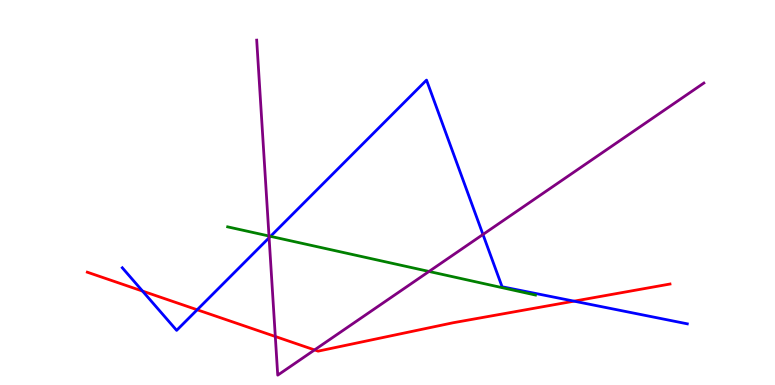[{'lines': ['blue', 'red'], 'intersections': [{'x': 1.84, 'y': 2.44}, {'x': 2.54, 'y': 1.95}, {'x': 7.41, 'y': 2.18}]}, {'lines': ['green', 'red'], 'intersections': []}, {'lines': ['purple', 'red'], 'intersections': [{'x': 3.55, 'y': 1.26}, {'x': 4.06, 'y': 0.911}]}, {'lines': ['blue', 'green'], 'intersections': [{'x': 3.49, 'y': 3.86}]}, {'lines': ['blue', 'purple'], 'intersections': [{'x': 3.47, 'y': 3.82}, {'x': 6.23, 'y': 3.91}]}, {'lines': ['green', 'purple'], 'intersections': [{'x': 3.47, 'y': 3.87}, {'x': 5.54, 'y': 2.95}]}]